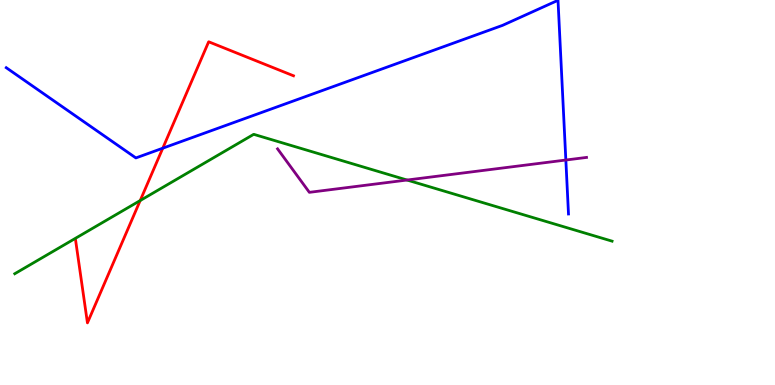[{'lines': ['blue', 'red'], 'intersections': [{'x': 2.1, 'y': 6.15}]}, {'lines': ['green', 'red'], 'intersections': [{'x': 1.81, 'y': 4.79}]}, {'lines': ['purple', 'red'], 'intersections': []}, {'lines': ['blue', 'green'], 'intersections': []}, {'lines': ['blue', 'purple'], 'intersections': [{'x': 7.3, 'y': 5.84}]}, {'lines': ['green', 'purple'], 'intersections': [{'x': 5.25, 'y': 5.32}]}]